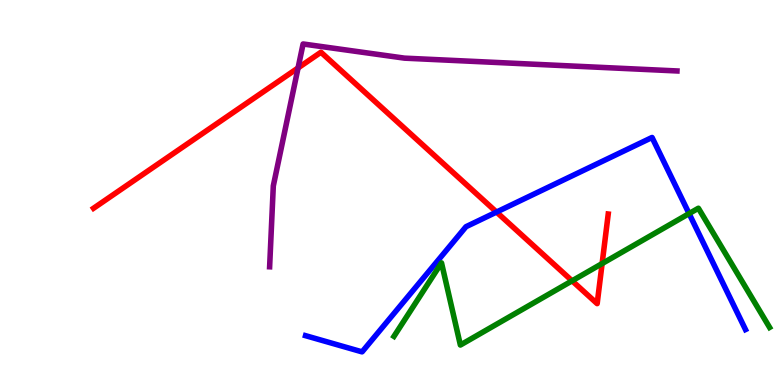[{'lines': ['blue', 'red'], 'intersections': [{'x': 6.41, 'y': 4.49}]}, {'lines': ['green', 'red'], 'intersections': [{'x': 7.38, 'y': 2.71}, {'x': 7.77, 'y': 3.15}]}, {'lines': ['purple', 'red'], 'intersections': [{'x': 3.85, 'y': 8.24}]}, {'lines': ['blue', 'green'], 'intersections': [{'x': 8.89, 'y': 4.45}]}, {'lines': ['blue', 'purple'], 'intersections': []}, {'lines': ['green', 'purple'], 'intersections': []}]